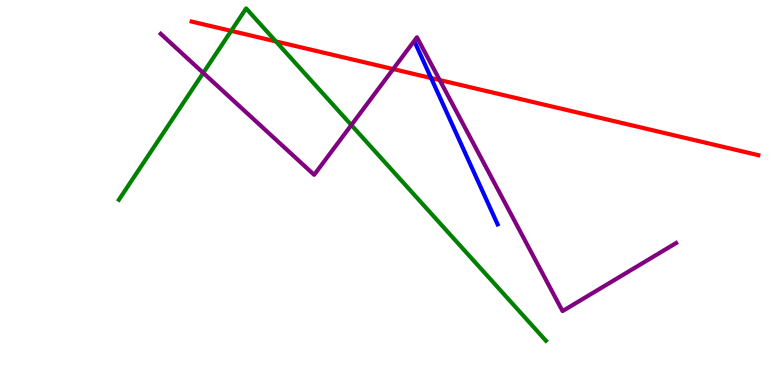[{'lines': ['blue', 'red'], 'intersections': [{'x': 5.56, 'y': 7.97}]}, {'lines': ['green', 'red'], 'intersections': [{'x': 2.98, 'y': 9.2}, {'x': 3.56, 'y': 8.92}]}, {'lines': ['purple', 'red'], 'intersections': [{'x': 5.07, 'y': 8.21}, {'x': 5.67, 'y': 7.92}]}, {'lines': ['blue', 'green'], 'intersections': []}, {'lines': ['blue', 'purple'], 'intersections': []}, {'lines': ['green', 'purple'], 'intersections': [{'x': 2.62, 'y': 8.11}, {'x': 4.53, 'y': 6.75}]}]